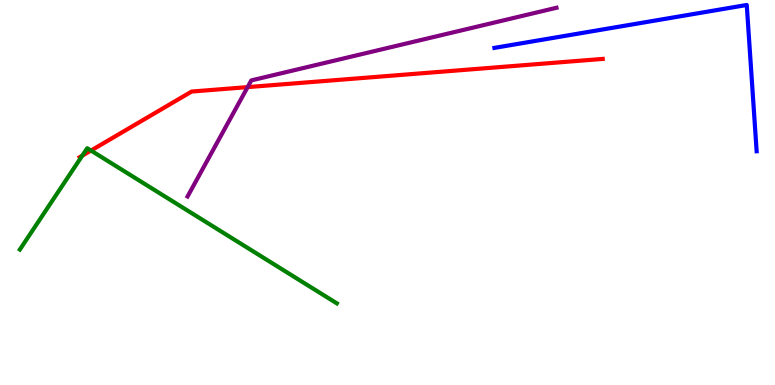[{'lines': ['blue', 'red'], 'intersections': []}, {'lines': ['green', 'red'], 'intersections': [{'x': 1.06, 'y': 5.96}, {'x': 1.17, 'y': 6.09}]}, {'lines': ['purple', 'red'], 'intersections': [{'x': 3.2, 'y': 7.74}]}, {'lines': ['blue', 'green'], 'intersections': []}, {'lines': ['blue', 'purple'], 'intersections': []}, {'lines': ['green', 'purple'], 'intersections': []}]